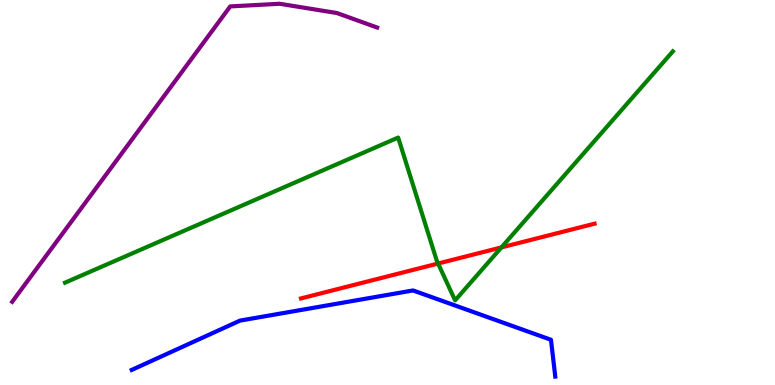[{'lines': ['blue', 'red'], 'intersections': []}, {'lines': ['green', 'red'], 'intersections': [{'x': 5.65, 'y': 3.16}, {'x': 6.47, 'y': 3.57}]}, {'lines': ['purple', 'red'], 'intersections': []}, {'lines': ['blue', 'green'], 'intersections': []}, {'lines': ['blue', 'purple'], 'intersections': []}, {'lines': ['green', 'purple'], 'intersections': []}]